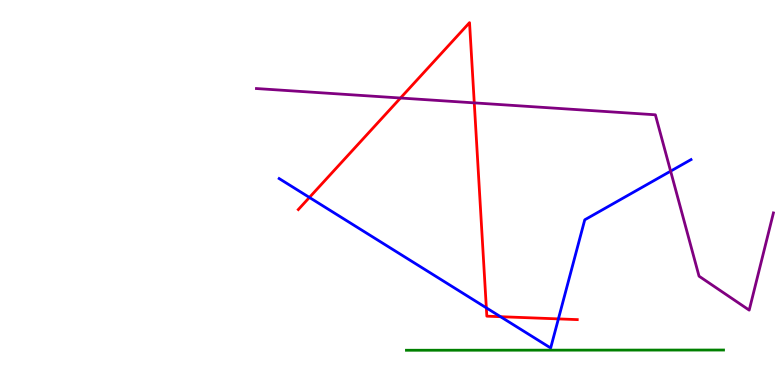[{'lines': ['blue', 'red'], 'intersections': [{'x': 3.99, 'y': 4.87}, {'x': 6.28, 'y': 2.0}, {'x': 6.46, 'y': 1.77}, {'x': 7.21, 'y': 1.72}]}, {'lines': ['green', 'red'], 'intersections': []}, {'lines': ['purple', 'red'], 'intersections': [{'x': 5.17, 'y': 7.45}, {'x': 6.12, 'y': 7.33}]}, {'lines': ['blue', 'green'], 'intersections': []}, {'lines': ['blue', 'purple'], 'intersections': [{'x': 8.65, 'y': 5.55}]}, {'lines': ['green', 'purple'], 'intersections': []}]